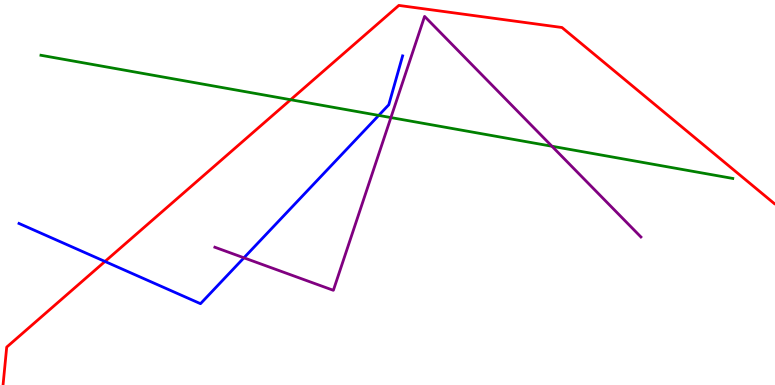[{'lines': ['blue', 'red'], 'intersections': [{'x': 1.35, 'y': 3.21}]}, {'lines': ['green', 'red'], 'intersections': [{'x': 3.75, 'y': 7.41}]}, {'lines': ['purple', 'red'], 'intersections': []}, {'lines': ['blue', 'green'], 'intersections': [{'x': 4.89, 'y': 7.0}]}, {'lines': ['blue', 'purple'], 'intersections': [{'x': 3.15, 'y': 3.3}]}, {'lines': ['green', 'purple'], 'intersections': [{'x': 5.04, 'y': 6.95}, {'x': 7.12, 'y': 6.2}]}]